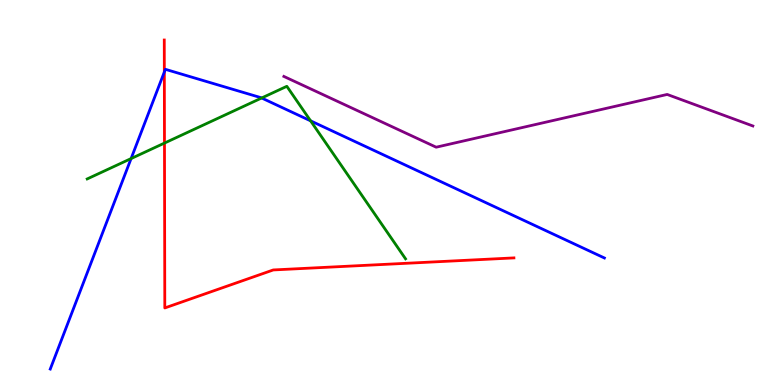[{'lines': ['blue', 'red'], 'intersections': [{'x': 2.12, 'y': 8.13}]}, {'lines': ['green', 'red'], 'intersections': [{'x': 2.12, 'y': 6.28}]}, {'lines': ['purple', 'red'], 'intersections': []}, {'lines': ['blue', 'green'], 'intersections': [{'x': 1.69, 'y': 5.88}, {'x': 3.38, 'y': 7.45}, {'x': 4.01, 'y': 6.86}]}, {'lines': ['blue', 'purple'], 'intersections': []}, {'lines': ['green', 'purple'], 'intersections': []}]